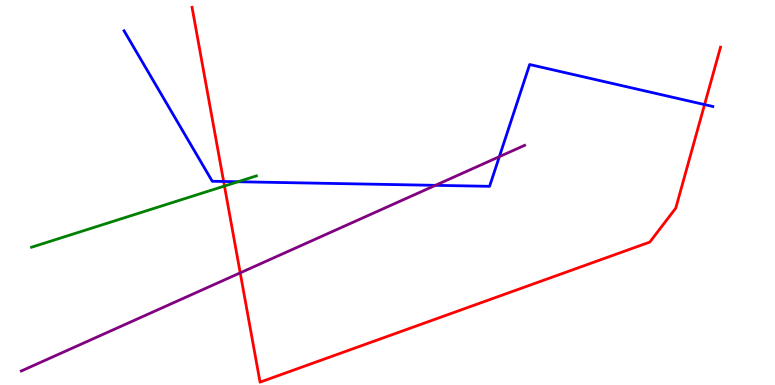[{'lines': ['blue', 'red'], 'intersections': [{'x': 2.89, 'y': 5.29}, {'x': 9.09, 'y': 7.28}]}, {'lines': ['green', 'red'], 'intersections': [{'x': 2.9, 'y': 5.17}]}, {'lines': ['purple', 'red'], 'intersections': [{'x': 3.1, 'y': 2.91}]}, {'lines': ['blue', 'green'], 'intersections': [{'x': 3.07, 'y': 5.28}]}, {'lines': ['blue', 'purple'], 'intersections': [{'x': 5.62, 'y': 5.19}, {'x': 6.44, 'y': 5.93}]}, {'lines': ['green', 'purple'], 'intersections': []}]